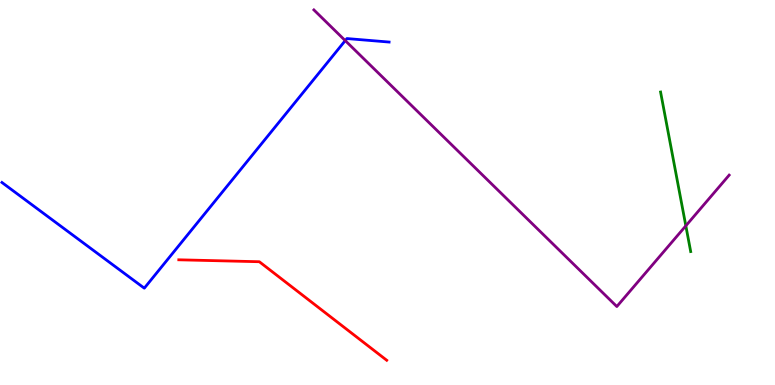[{'lines': ['blue', 'red'], 'intersections': []}, {'lines': ['green', 'red'], 'intersections': []}, {'lines': ['purple', 'red'], 'intersections': []}, {'lines': ['blue', 'green'], 'intersections': []}, {'lines': ['blue', 'purple'], 'intersections': [{'x': 4.45, 'y': 8.95}]}, {'lines': ['green', 'purple'], 'intersections': [{'x': 8.85, 'y': 4.13}]}]